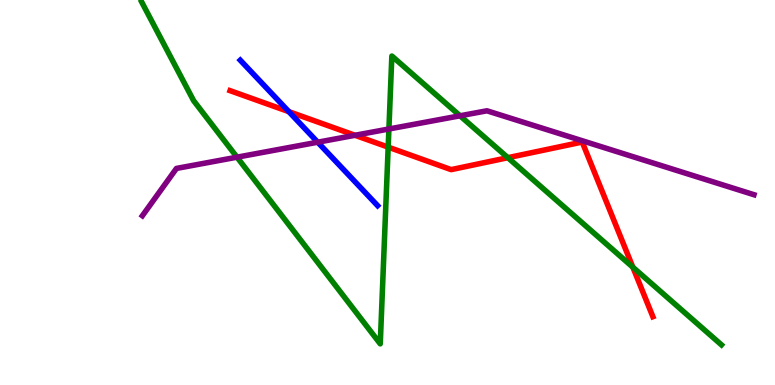[{'lines': ['blue', 'red'], 'intersections': [{'x': 3.73, 'y': 7.1}]}, {'lines': ['green', 'red'], 'intersections': [{'x': 5.01, 'y': 6.18}, {'x': 6.55, 'y': 5.9}, {'x': 8.17, 'y': 3.06}]}, {'lines': ['purple', 'red'], 'intersections': [{'x': 4.58, 'y': 6.49}]}, {'lines': ['blue', 'green'], 'intersections': []}, {'lines': ['blue', 'purple'], 'intersections': [{'x': 4.1, 'y': 6.31}]}, {'lines': ['green', 'purple'], 'intersections': [{'x': 3.06, 'y': 5.92}, {'x': 5.02, 'y': 6.65}, {'x': 5.94, 'y': 6.99}]}]